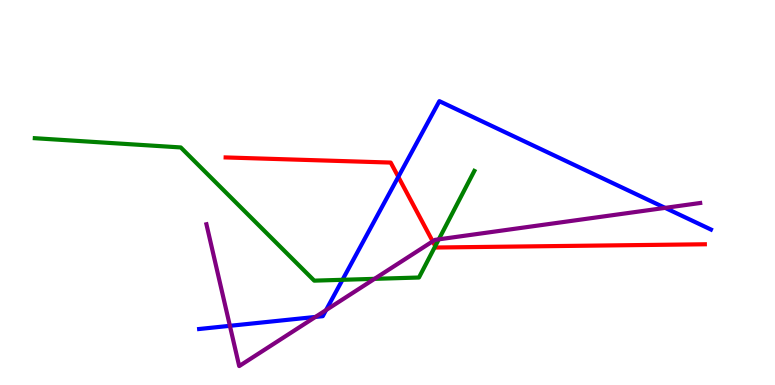[{'lines': ['blue', 'red'], 'intersections': [{'x': 5.14, 'y': 5.41}]}, {'lines': ['green', 'red'], 'intersections': [{'x': 5.62, 'y': 3.61}]}, {'lines': ['purple', 'red'], 'intersections': [{'x': 5.58, 'y': 3.73}]}, {'lines': ['blue', 'green'], 'intersections': [{'x': 4.42, 'y': 2.73}]}, {'lines': ['blue', 'purple'], 'intersections': [{'x': 2.97, 'y': 1.54}, {'x': 4.07, 'y': 1.77}, {'x': 4.21, 'y': 1.95}, {'x': 8.58, 'y': 4.6}]}, {'lines': ['green', 'purple'], 'intersections': [{'x': 4.83, 'y': 2.76}, {'x': 5.66, 'y': 3.78}]}]